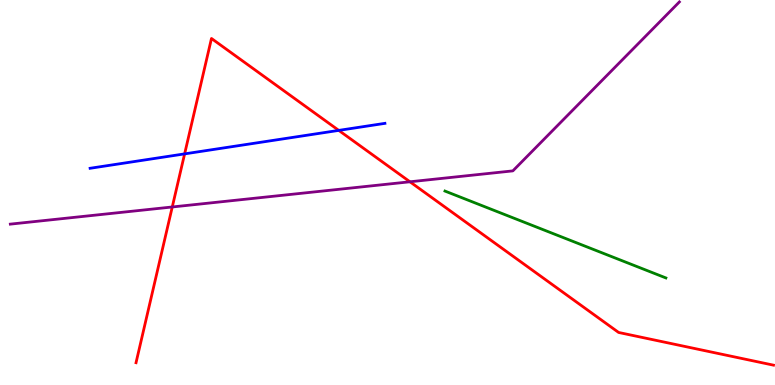[{'lines': ['blue', 'red'], 'intersections': [{'x': 2.38, 'y': 6.0}, {'x': 4.37, 'y': 6.61}]}, {'lines': ['green', 'red'], 'intersections': []}, {'lines': ['purple', 'red'], 'intersections': [{'x': 2.22, 'y': 4.62}, {'x': 5.29, 'y': 5.28}]}, {'lines': ['blue', 'green'], 'intersections': []}, {'lines': ['blue', 'purple'], 'intersections': []}, {'lines': ['green', 'purple'], 'intersections': []}]